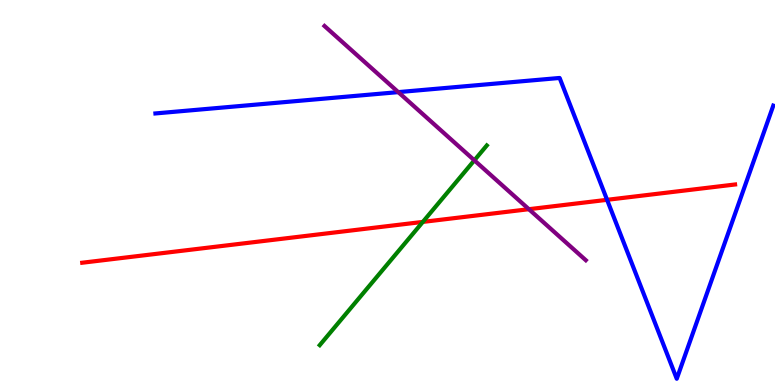[{'lines': ['blue', 'red'], 'intersections': [{'x': 7.83, 'y': 4.81}]}, {'lines': ['green', 'red'], 'intersections': [{'x': 5.46, 'y': 4.24}]}, {'lines': ['purple', 'red'], 'intersections': [{'x': 6.82, 'y': 4.57}]}, {'lines': ['blue', 'green'], 'intersections': []}, {'lines': ['blue', 'purple'], 'intersections': [{'x': 5.14, 'y': 7.61}]}, {'lines': ['green', 'purple'], 'intersections': [{'x': 6.12, 'y': 5.84}]}]